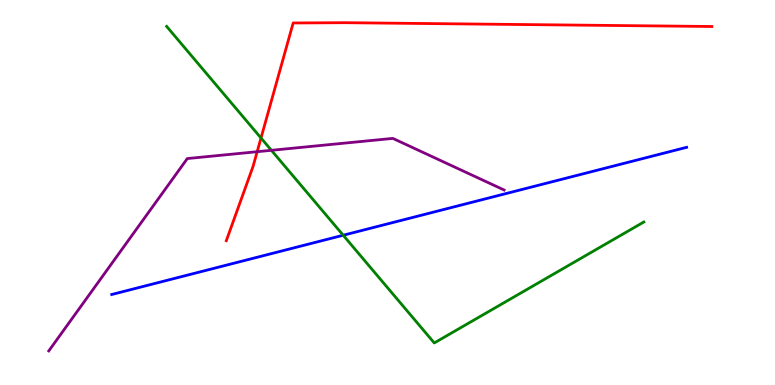[{'lines': ['blue', 'red'], 'intersections': []}, {'lines': ['green', 'red'], 'intersections': [{'x': 3.37, 'y': 6.42}]}, {'lines': ['purple', 'red'], 'intersections': [{'x': 3.32, 'y': 6.06}]}, {'lines': ['blue', 'green'], 'intersections': [{'x': 4.43, 'y': 3.89}]}, {'lines': ['blue', 'purple'], 'intersections': []}, {'lines': ['green', 'purple'], 'intersections': [{'x': 3.5, 'y': 6.1}]}]